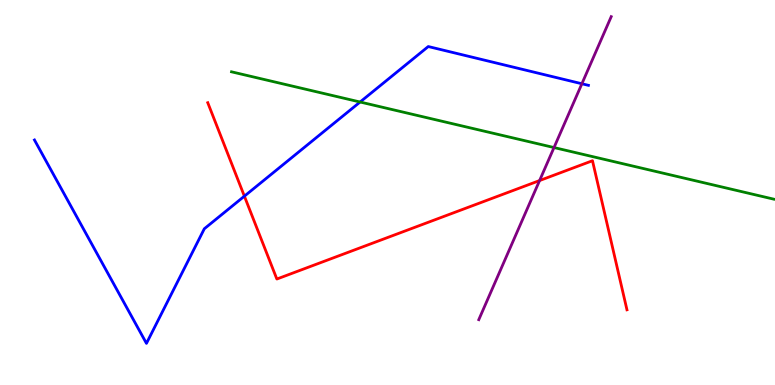[{'lines': ['blue', 'red'], 'intersections': [{'x': 3.15, 'y': 4.9}]}, {'lines': ['green', 'red'], 'intersections': []}, {'lines': ['purple', 'red'], 'intersections': [{'x': 6.96, 'y': 5.31}]}, {'lines': ['blue', 'green'], 'intersections': [{'x': 4.65, 'y': 7.35}]}, {'lines': ['blue', 'purple'], 'intersections': [{'x': 7.51, 'y': 7.82}]}, {'lines': ['green', 'purple'], 'intersections': [{'x': 7.15, 'y': 6.17}]}]